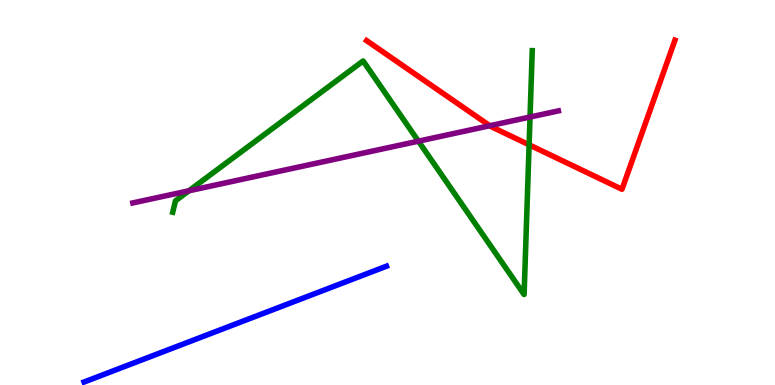[{'lines': ['blue', 'red'], 'intersections': []}, {'lines': ['green', 'red'], 'intersections': [{'x': 6.83, 'y': 6.24}]}, {'lines': ['purple', 'red'], 'intersections': [{'x': 6.32, 'y': 6.73}]}, {'lines': ['blue', 'green'], 'intersections': []}, {'lines': ['blue', 'purple'], 'intersections': []}, {'lines': ['green', 'purple'], 'intersections': [{'x': 2.44, 'y': 5.04}, {'x': 5.4, 'y': 6.33}, {'x': 6.84, 'y': 6.96}]}]